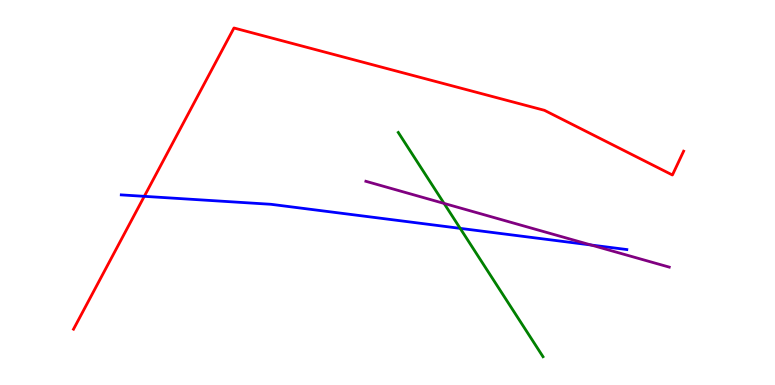[{'lines': ['blue', 'red'], 'intersections': [{'x': 1.86, 'y': 4.9}]}, {'lines': ['green', 'red'], 'intersections': []}, {'lines': ['purple', 'red'], 'intersections': []}, {'lines': ['blue', 'green'], 'intersections': [{'x': 5.94, 'y': 4.07}]}, {'lines': ['blue', 'purple'], 'intersections': [{'x': 7.63, 'y': 3.64}]}, {'lines': ['green', 'purple'], 'intersections': [{'x': 5.73, 'y': 4.72}]}]